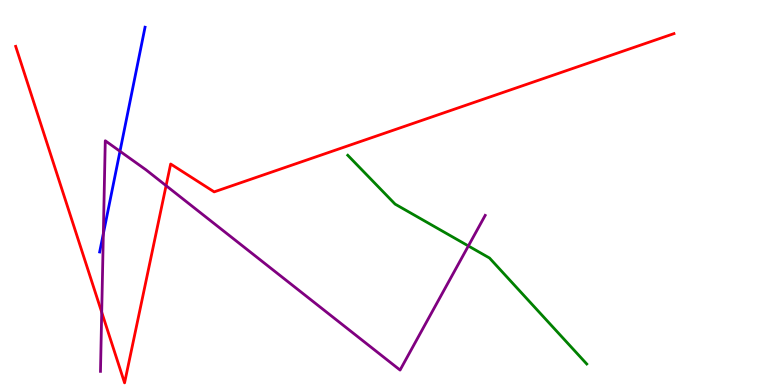[{'lines': ['blue', 'red'], 'intersections': []}, {'lines': ['green', 'red'], 'intersections': []}, {'lines': ['purple', 'red'], 'intersections': [{'x': 1.31, 'y': 1.89}, {'x': 2.14, 'y': 5.18}]}, {'lines': ['blue', 'green'], 'intersections': []}, {'lines': ['blue', 'purple'], 'intersections': [{'x': 1.33, 'y': 3.93}, {'x': 1.55, 'y': 6.07}]}, {'lines': ['green', 'purple'], 'intersections': [{'x': 6.04, 'y': 3.61}]}]